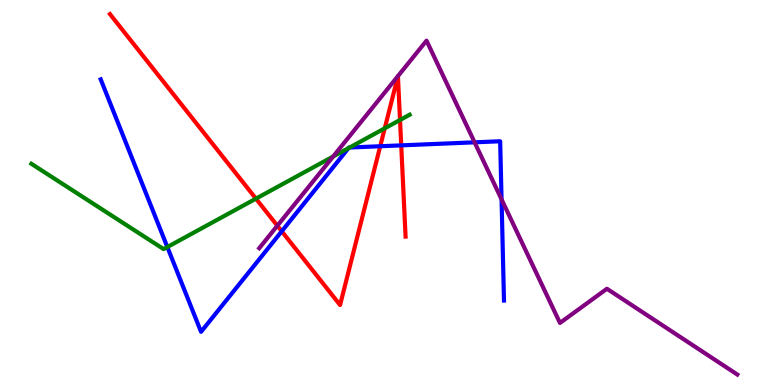[{'lines': ['blue', 'red'], 'intersections': [{'x': 3.64, 'y': 3.99}, {'x': 4.91, 'y': 6.2}, {'x': 5.18, 'y': 6.22}]}, {'lines': ['green', 'red'], 'intersections': [{'x': 3.3, 'y': 4.84}, {'x': 4.96, 'y': 6.67}, {'x': 5.16, 'y': 6.88}]}, {'lines': ['purple', 'red'], 'intersections': [{'x': 3.58, 'y': 4.14}]}, {'lines': ['blue', 'green'], 'intersections': [{'x': 2.16, 'y': 3.58}, {'x': 4.5, 'y': 6.15}, {'x': 4.51, 'y': 6.17}]}, {'lines': ['blue', 'purple'], 'intersections': [{'x': 6.12, 'y': 6.3}, {'x': 6.47, 'y': 4.82}]}, {'lines': ['green', 'purple'], 'intersections': [{'x': 4.3, 'y': 5.93}]}]